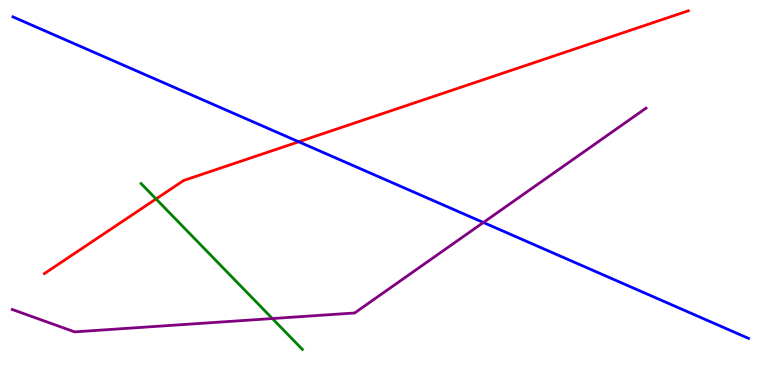[{'lines': ['blue', 'red'], 'intersections': [{'x': 3.85, 'y': 6.32}]}, {'lines': ['green', 'red'], 'intersections': [{'x': 2.01, 'y': 4.83}]}, {'lines': ['purple', 'red'], 'intersections': []}, {'lines': ['blue', 'green'], 'intersections': []}, {'lines': ['blue', 'purple'], 'intersections': [{'x': 6.24, 'y': 4.22}]}, {'lines': ['green', 'purple'], 'intersections': [{'x': 3.51, 'y': 1.73}]}]